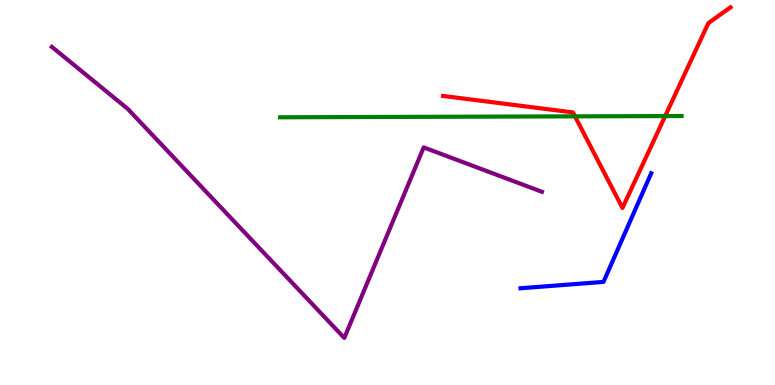[{'lines': ['blue', 'red'], 'intersections': []}, {'lines': ['green', 'red'], 'intersections': [{'x': 7.42, 'y': 6.98}, {'x': 8.58, 'y': 6.99}]}, {'lines': ['purple', 'red'], 'intersections': []}, {'lines': ['blue', 'green'], 'intersections': []}, {'lines': ['blue', 'purple'], 'intersections': []}, {'lines': ['green', 'purple'], 'intersections': []}]